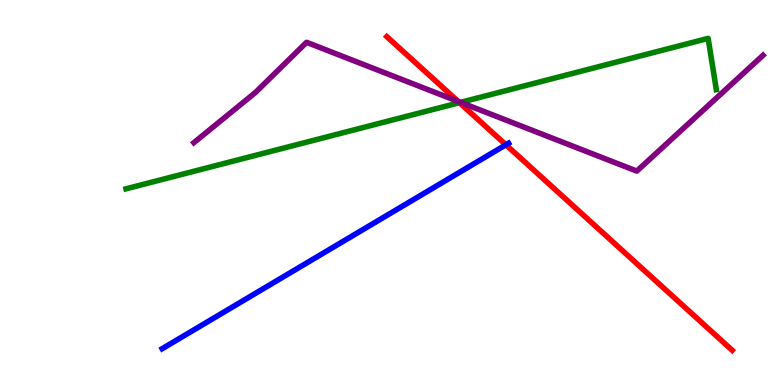[{'lines': ['blue', 'red'], 'intersections': [{'x': 6.53, 'y': 6.24}]}, {'lines': ['green', 'red'], 'intersections': [{'x': 5.93, 'y': 7.33}]}, {'lines': ['purple', 'red'], 'intersections': [{'x': 5.91, 'y': 7.37}]}, {'lines': ['blue', 'green'], 'intersections': []}, {'lines': ['blue', 'purple'], 'intersections': []}, {'lines': ['green', 'purple'], 'intersections': [{'x': 5.94, 'y': 7.34}]}]